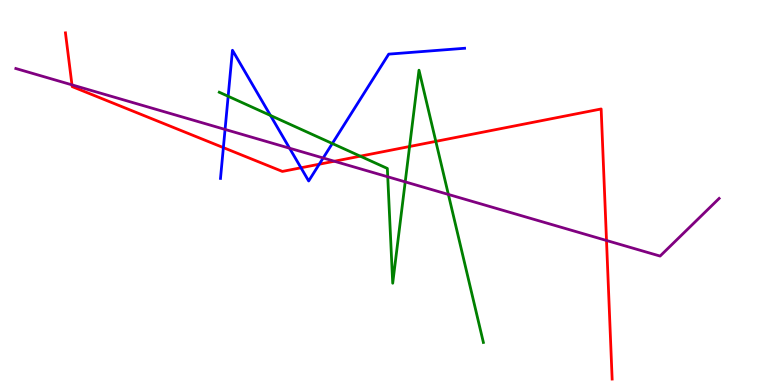[{'lines': ['blue', 'red'], 'intersections': [{'x': 2.88, 'y': 6.17}, {'x': 3.88, 'y': 5.64}, {'x': 4.12, 'y': 5.73}]}, {'lines': ['green', 'red'], 'intersections': [{'x': 4.65, 'y': 5.94}, {'x': 5.28, 'y': 6.19}, {'x': 5.62, 'y': 6.33}]}, {'lines': ['purple', 'red'], 'intersections': [{'x': 0.929, 'y': 7.8}, {'x': 4.31, 'y': 5.81}, {'x': 7.83, 'y': 3.75}]}, {'lines': ['blue', 'green'], 'intersections': [{'x': 2.94, 'y': 7.5}, {'x': 3.49, 'y': 7.0}, {'x': 4.29, 'y': 6.27}]}, {'lines': ['blue', 'purple'], 'intersections': [{'x': 2.9, 'y': 6.64}, {'x': 3.74, 'y': 6.15}, {'x': 4.17, 'y': 5.9}]}, {'lines': ['green', 'purple'], 'intersections': [{'x': 5.0, 'y': 5.41}, {'x': 5.23, 'y': 5.28}, {'x': 5.79, 'y': 4.95}]}]